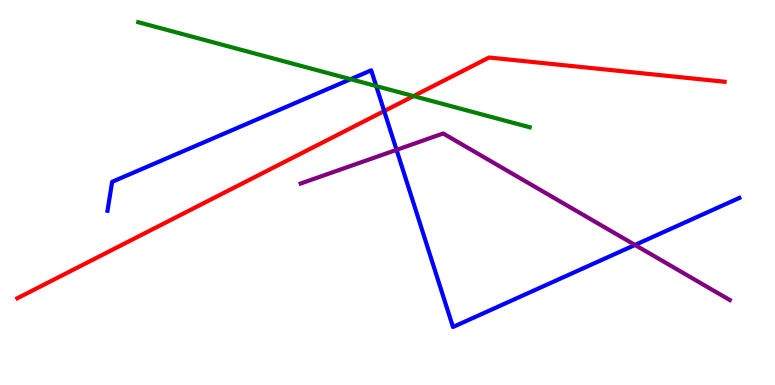[{'lines': ['blue', 'red'], 'intersections': [{'x': 4.96, 'y': 7.12}]}, {'lines': ['green', 'red'], 'intersections': [{'x': 5.34, 'y': 7.5}]}, {'lines': ['purple', 'red'], 'intersections': []}, {'lines': ['blue', 'green'], 'intersections': [{'x': 4.52, 'y': 7.94}, {'x': 4.85, 'y': 7.76}]}, {'lines': ['blue', 'purple'], 'intersections': [{'x': 5.12, 'y': 6.11}, {'x': 8.19, 'y': 3.64}]}, {'lines': ['green', 'purple'], 'intersections': []}]